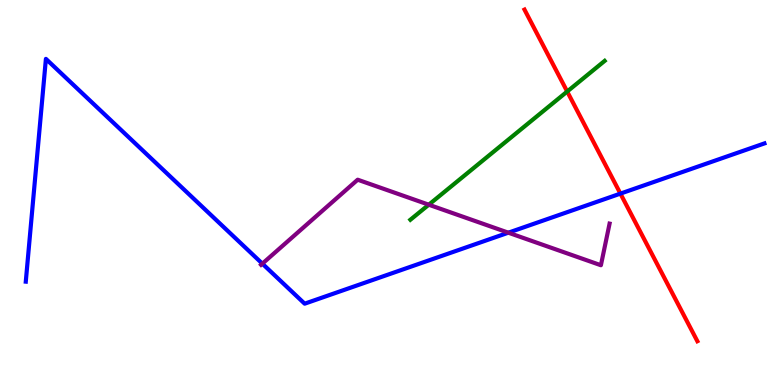[{'lines': ['blue', 'red'], 'intersections': [{'x': 8.01, 'y': 4.97}]}, {'lines': ['green', 'red'], 'intersections': [{'x': 7.32, 'y': 7.62}]}, {'lines': ['purple', 'red'], 'intersections': []}, {'lines': ['blue', 'green'], 'intersections': []}, {'lines': ['blue', 'purple'], 'intersections': [{'x': 3.39, 'y': 3.15}, {'x': 6.56, 'y': 3.96}]}, {'lines': ['green', 'purple'], 'intersections': [{'x': 5.53, 'y': 4.68}]}]